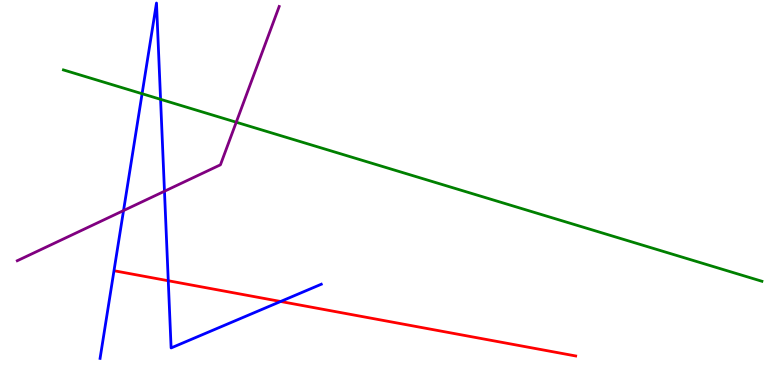[{'lines': ['blue', 'red'], 'intersections': [{'x': 2.17, 'y': 2.71}, {'x': 3.62, 'y': 2.17}]}, {'lines': ['green', 'red'], 'intersections': []}, {'lines': ['purple', 'red'], 'intersections': []}, {'lines': ['blue', 'green'], 'intersections': [{'x': 1.83, 'y': 7.57}, {'x': 2.07, 'y': 7.42}]}, {'lines': ['blue', 'purple'], 'intersections': [{'x': 1.59, 'y': 4.53}, {'x': 2.12, 'y': 5.03}]}, {'lines': ['green', 'purple'], 'intersections': [{'x': 3.05, 'y': 6.83}]}]